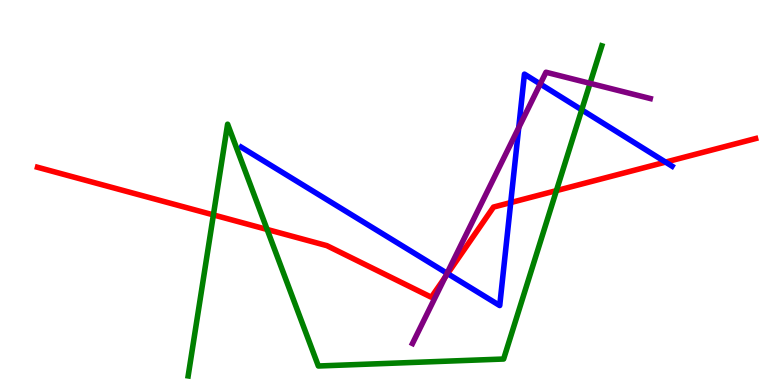[{'lines': ['blue', 'red'], 'intersections': [{'x': 5.78, 'y': 2.89}, {'x': 6.59, 'y': 4.74}, {'x': 8.59, 'y': 5.79}]}, {'lines': ['green', 'red'], 'intersections': [{'x': 2.75, 'y': 4.42}, {'x': 3.45, 'y': 4.04}, {'x': 7.18, 'y': 5.05}]}, {'lines': ['purple', 'red'], 'intersections': [{'x': 5.74, 'y': 2.8}]}, {'lines': ['blue', 'green'], 'intersections': [{'x': 7.51, 'y': 7.15}]}, {'lines': ['blue', 'purple'], 'intersections': [{'x': 5.77, 'y': 2.9}, {'x': 6.69, 'y': 6.68}, {'x': 6.97, 'y': 7.82}]}, {'lines': ['green', 'purple'], 'intersections': [{'x': 7.61, 'y': 7.84}]}]